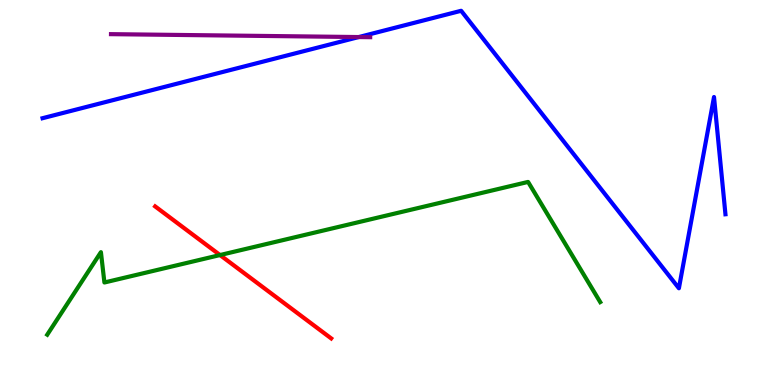[{'lines': ['blue', 'red'], 'intersections': []}, {'lines': ['green', 'red'], 'intersections': [{'x': 2.84, 'y': 3.38}]}, {'lines': ['purple', 'red'], 'intersections': []}, {'lines': ['blue', 'green'], 'intersections': []}, {'lines': ['blue', 'purple'], 'intersections': [{'x': 4.63, 'y': 9.04}]}, {'lines': ['green', 'purple'], 'intersections': []}]